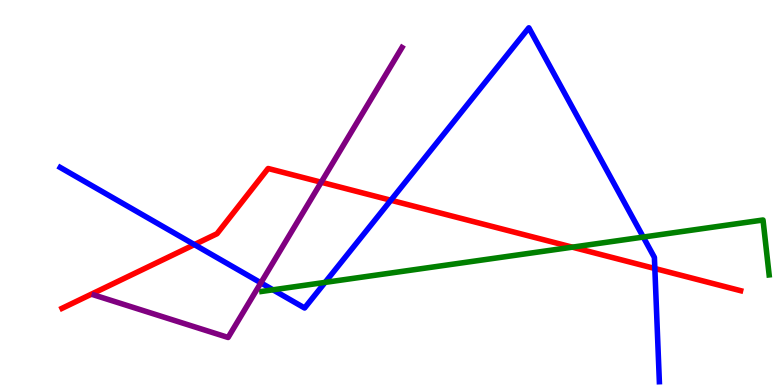[{'lines': ['blue', 'red'], 'intersections': [{'x': 2.51, 'y': 3.65}, {'x': 5.04, 'y': 4.8}, {'x': 8.45, 'y': 3.03}]}, {'lines': ['green', 'red'], 'intersections': [{'x': 7.38, 'y': 3.58}]}, {'lines': ['purple', 'red'], 'intersections': [{'x': 4.14, 'y': 5.27}]}, {'lines': ['blue', 'green'], 'intersections': [{'x': 3.52, 'y': 2.47}, {'x': 4.19, 'y': 2.67}, {'x': 8.3, 'y': 3.84}]}, {'lines': ['blue', 'purple'], 'intersections': [{'x': 3.37, 'y': 2.65}]}, {'lines': ['green', 'purple'], 'intersections': []}]